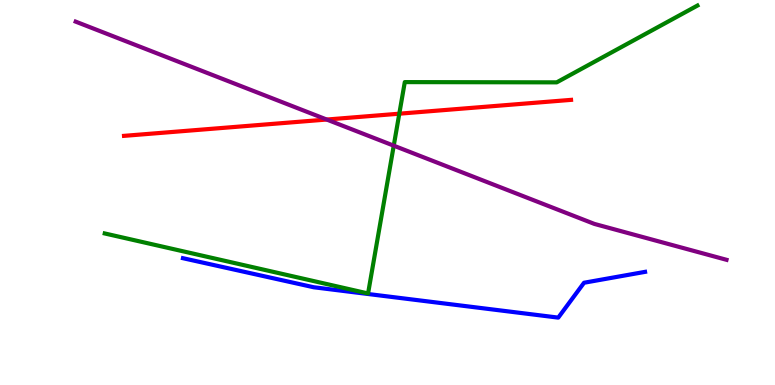[{'lines': ['blue', 'red'], 'intersections': []}, {'lines': ['green', 'red'], 'intersections': [{'x': 5.15, 'y': 7.05}]}, {'lines': ['purple', 'red'], 'intersections': [{'x': 4.22, 'y': 6.9}]}, {'lines': ['blue', 'green'], 'intersections': []}, {'lines': ['blue', 'purple'], 'intersections': []}, {'lines': ['green', 'purple'], 'intersections': [{'x': 5.08, 'y': 6.22}]}]